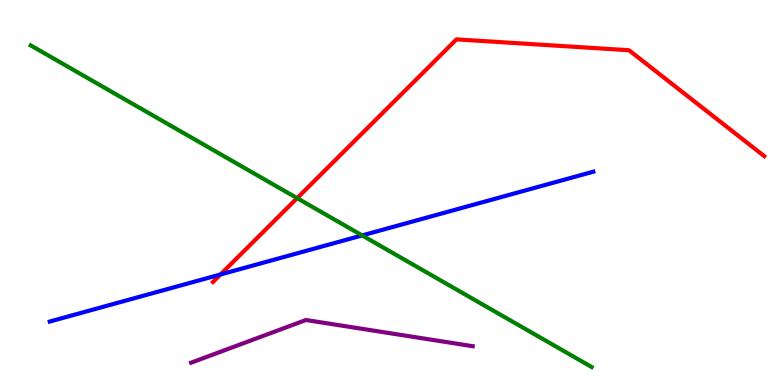[{'lines': ['blue', 'red'], 'intersections': [{'x': 2.85, 'y': 2.87}]}, {'lines': ['green', 'red'], 'intersections': [{'x': 3.83, 'y': 4.85}]}, {'lines': ['purple', 'red'], 'intersections': []}, {'lines': ['blue', 'green'], 'intersections': [{'x': 4.67, 'y': 3.89}]}, {'lines': ['blue', 'purple'], 'intersections': []}, {'lines': ['green', 'purple'], 'intersections': []}]